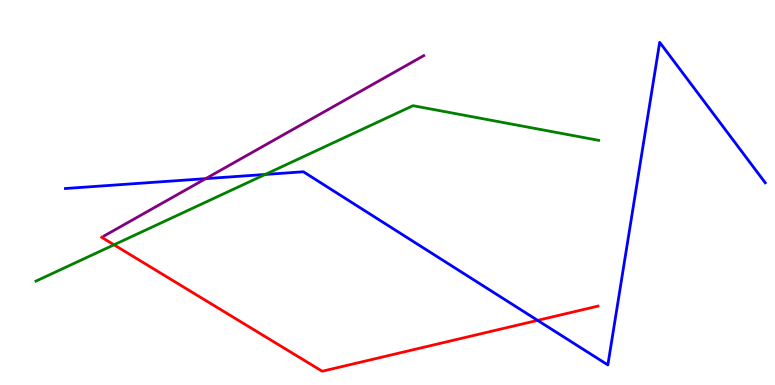[{'lines': ['blue', 'red'], 'intersections': [{'x': 6.94, 'y': 1.68}]}, {'lines': ['green', 'red'], 'intersections': [{'x': 1.47, 'y': 3.64}]}, {'lines': ['purple', 'red'], 'intersections': []}, {'lines': ['blue', 'green'], 'intersections': [{'x': 3.42, 'y': 5.47}]}, {'lines': ['blue', 'purple'], 'intersections': [{'x': 2.65, 'y': 5.36}]}, {'lines': ['green', 'purple'], 'intersections': []}]